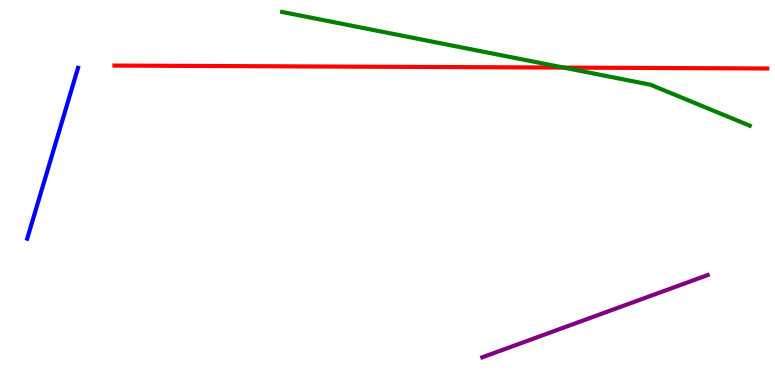[{'lines': ['blue', 'red'], 'intersections': []}, {'lines': ['green', 'red'], 'intersections': [{'x': 7.27, 'y': 8.24}]}, {'lines': ['purple', 'red'], 'intersections': []}, {'lines': ['blue', 'green'], 'intersections': []}, {'lines': ['blue', 'purple'], 'intersections': []}, {'lines': ['green', 'purple'], 'intersections': []}]